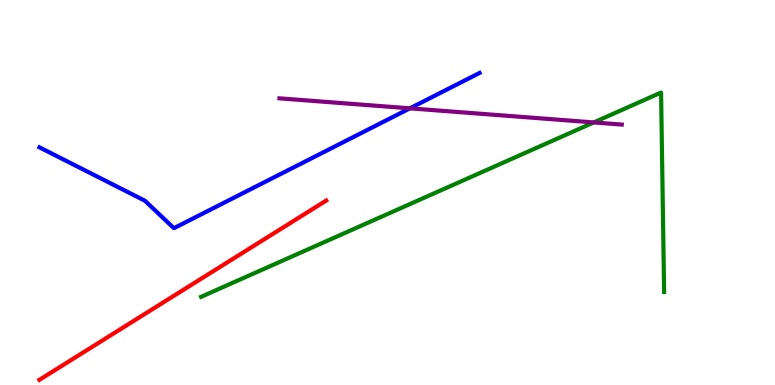[{'lines': ['blue', 'red'], 'intersections': []}, {'lines': ['green', 'red'], 'intersections': []}, {'lines': ['purple', 'red'], 'intersections': []}, {'lines': ['blue', 'green'], 'intersections': []}, {'lines': ['blue', 'purple'], 'intersections': [{'x': 5.29, 'y': 7.19}]}, {'lines': ['green', 'purple'], 'intersections': [{'x': 7.66, 'y': 6.82}]}]